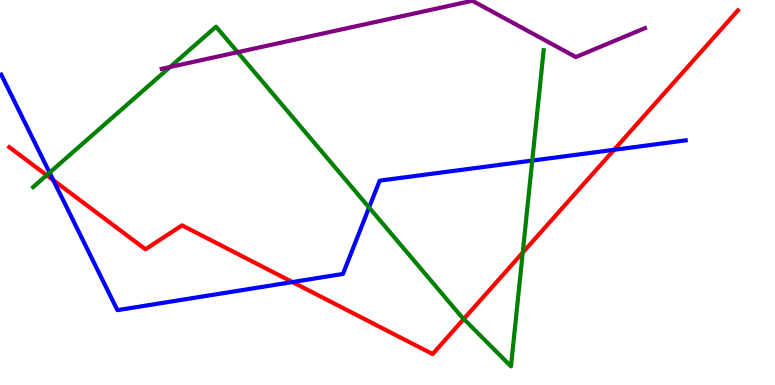[{'lines': ['blue', 'red'], 'intersections': [{'x': 0.688, 'y': 5.32}, {'x': 3.77, 'y': 2.67}, {'x': 7.92, 'y': 6.11}]}, {'lines': ['green', 'red'], 'intersections': [{'x': 0.602, 'y': 5.45}, {'x': 5.98, 'y': 1.72}, {'x': 6.74, 'y': 3.44}]}, {'lines': ['purple', 'red'], 'intersections': []}, {'lines': ['blue', 'green'], 'intersections': [{'x': 0.64, 'y': 5.52}, {'x': 4.76, 'y': 4.61}, {'x': 6.87, 'y': 5.83}]}, {'lines': ['blue', 'purple'], 'intersections': []}, {'lines': ['green', 'purple'], 'intersections': [{'x': 2.19, 'y': 8.26}, {'x': 3.07, 'y': 8.64}]}]